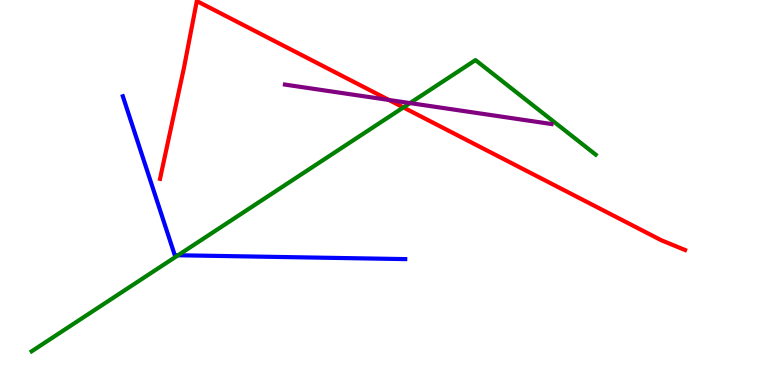[{'lines': ['blue', 'red'], 'intersections': []}, {'lines': ['green', 'red'], 'intersections': [{'x': 5.2, 'y': 7.21}]}, {'lines': ['purple', 'red'], 'intersections': [{'x': 5.02, 'y': 7.4}]}, {'lines': ['blue', 'green'], 'intersections': [{'x': 2.3, 'y': 3.37}]}, {'lines': ['blue', 'purple'], 'intersections': []}, {'lines': ['green', 'purple'], 'intersections': [{'x': 5.29, 'y': 7.32}]}]